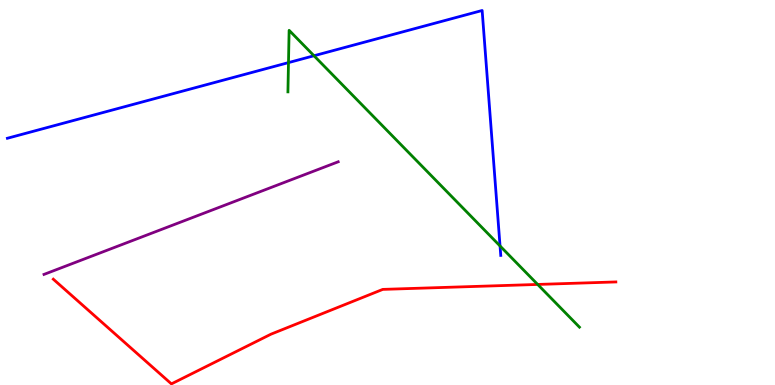[{'lines': ['blue', 'red'], 'intersections': []}, {'lines': ['green', 'red'], 'intersections': [{'x': 6.94, 'y': 2.61}]}, {'lines': ['purple', 'red'], 'intersections': []}, {'lines': ['blue', 'green'], 'intersections': [{'x': 3.72, 'y': 8.37}, {'x': 4.05, 'y': 8.55}, {'x': 6.45, 'y': 3.61}]}, {'lines': ['blue', 'purple'], 'intersections': []}, {'lines': ['green', 'purple'], 'intersections': []}]